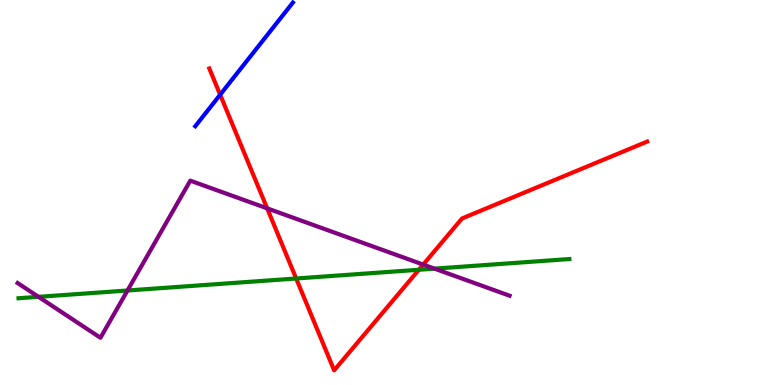[{'lines': ['blue', 'red'], 'intersections': [{'x': 2.84, 'y': 7.54}]}, {'lines': ['green', 'red'], 'intersections': [{'x': 3.82, 'y': 2.77}, {'x': 5.4, 'y': 2.99}]}, {'lines': ['purple', 'red'], 'intersections': [{'x': 3.45, 'y': 4.59}, {'x': 5.46, 'y': 3.13}]}, {'lines': ['blue', 'green'], 'intersections': []}, {'lines': ['blue', 'purple'], 'intersections': []}, {'lines': ['green', 'purple'], 'intersections': [{'x': 0.497, 'y': 2.29}, {'x': 1.65, 'y': 2.45}, {'x': 5.61, 'y': 3.02}]}]